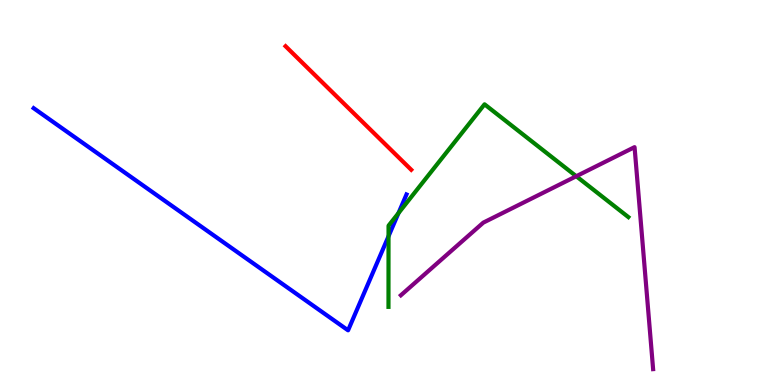[{'lines': ['blue', 'red'], 'intersections': []}, {'lines': ['green', 'red'], 'intersections': []}, {'lines': ['purple', 'red'], 'intersections': []}, {'lines': ['blue', 'green'], 'intersections': [{'x': 5.01, 'y': 3.86}, {'x': 5.14, 'y': 4.46}]}, {'lines': ['blue', 'purple'], 'intersections': []}, {'lines': ['green', 'purple'], 'intersections': [{'x': 7.44, 'y': 5.42}]}]